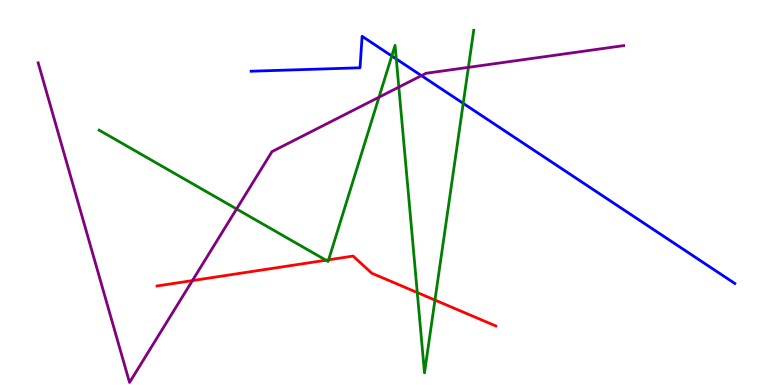[{'lines': ['blue', 'red'], 'intersections': []}, {'lines': ['green', 'red'], 'intersections': [{'x': 4.21, 'y': 3.24}, {'x': 4.24, 'y': 3.25}, {'x': 5.38, 'y': 2.4}, {'x': 5.61, 'y': 2.21}]}, {'lines': ['purple', 'red'], 'intersections': [{'x': 2.48, 'y': 2.71}]}, {'lines': ['blue', 'green'], 'intersections': [{'x': 5.06, 'y': 8.55}, {'x': 5.11, 'y': 8.47}, {'x': 5.98, 'y': 7.32}]}, {'lines': ['blue', 'purple'], 'intersections': [{'x': 5.44, 'y': 8.04}]}, {'lines': ['green', 'purple'], 'intersections': [{'x': 3.05, 'y': 4.57}, {'x': 4.89, 'y': 7.48}, {'x': 5.15, 'y': 7.74}, {'x': 6.04, 'y': 8.25}]}]